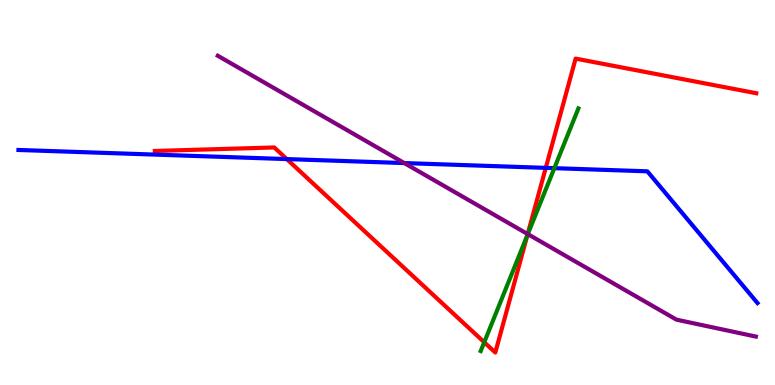[{'lines': ['blue', 'red'], 'intersections': [{'x': 3.7, 'y': 5.87}, {'x': 7.04, 'y': 5.64}]}, {'lines': ['green', 'red'], 'intersections': [{'x': 6.25, 'y': 1.11}, {'x': 6.81, 'y': 3.89}]}, {'lines': ['purple', 'red'], 'intersections': [{'x': 6.81, 'y': 3.92}]}, {'lines': ['blue', 'green'], 'intersections': [{'x': 7.15, 'y': 5.63}]}, {'lines': ['blue', 'purple'], 'intersections': [{'x': 5.22, 'y': 5.76}]}, {'lines': ['green', 'purple'], 'intersections': [{'x': 6.81, 'y': 3.92}]}]